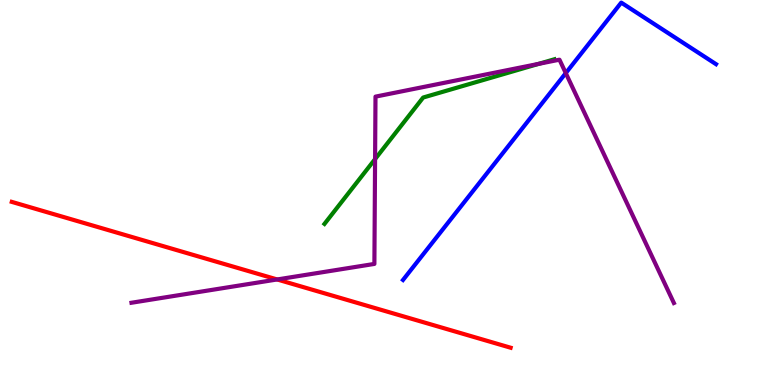[{'lines': ['blue', 'red'], 'intersections': []}, {'lines': ['green', 'red'], 'intersections': []}, {'lines': ['purple', 'red'], 'intersections': [{'x': 3.58, 'y': 2.74}]}, {'lines': ['blue', 'green'], 'intersections': []}, {'lines': ['blue', 'purple'], 'intersections': [{'x': 7.3, 'y': 8.1}]}, {'lines': ['green', 'purple'], 'intersections': [{'x': 4.84, 'y': 5.87}, {'x': 6.95, 'y': 8.34}]}]